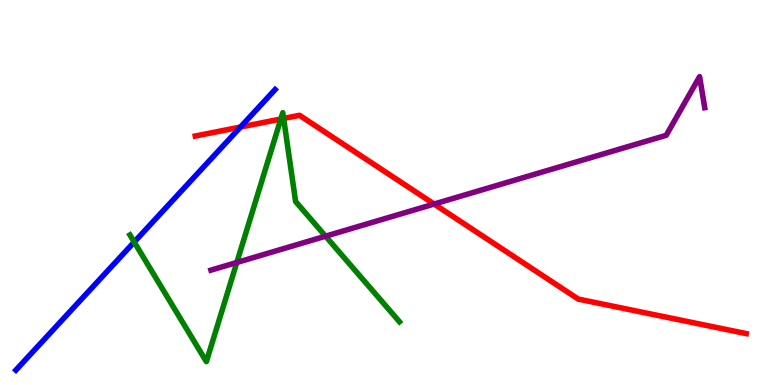[{'lines': ['blue', 'red'], 'intersections': [{'x': 3.1, 'y': 6.7}]}, {'lines': ['green', 'red'], 'intersections': [{'x': 3.62, 'y': 6.91}, {'x': 3.66, 'y': 6.92}]}, {'lines': ['purple', 'red'], 'intersections': [{'x': 5.6, 'y': 4.7}]}, {'lines': ['blue', 'green'], 'intersections': [{'x': 1.73, 'y': 3.71}]}, {'lines': ['blue', 'purple'], 'intersections': []}, {'lines': ['green', 'purple'], 'intersections': [{'x': 3.06, 'y': 3.18}, {'x': 4.2, 'y': 3.86}]}]